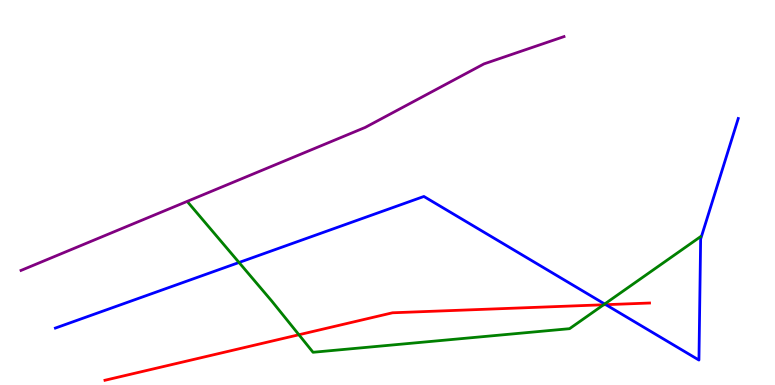[{'lines': ['blue', 'red'], 'intersections': [{'x': 7.82, 'y': 2.09}]}, {'lines': ['green', 'red'], 'intersections': [{'x': 3.86, 'y': 1.31}, {'x': 7.79, 'y': 2.08}]}, {'lines': ['purple', 'red'], 'intersections': []}, {'lines': ['blue', 'green'], 'intersections': [{'x': 3.08, 'y': 3.18}, {'x': 7.8, 'y': 2.1}]}, {'lines': ['blue', 'purple'], 'intersections': []}, {'lines': ['green', 'purple'], 'intersections': []}]